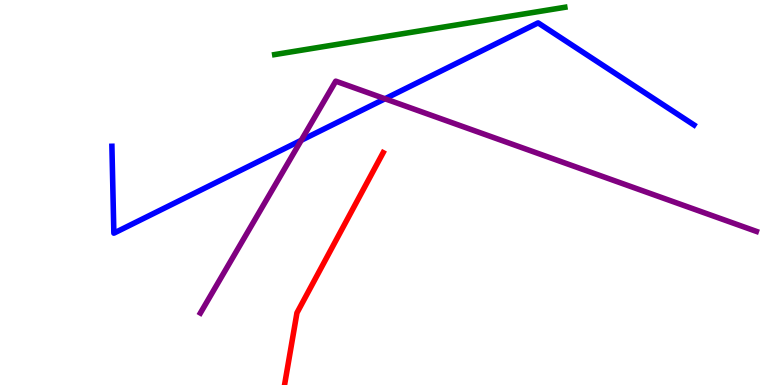[{'lines': ['blue', 'red'], 'intersections': []}, {'lines': ['green', 'red'], 'intersections': []}, {'lines': ['purple', 'red'], 'intersections': []}, {'lines': ['blue', 'green'], 'intersections': []}, {'lines': ['blue', 'purple'], 'intersections': [{'x': 3.89, 'y': 6.36}, {'x': 4.97, 'y': 7.43}]}, {'lines': ['green', 'purple'], 'intersections': []}]